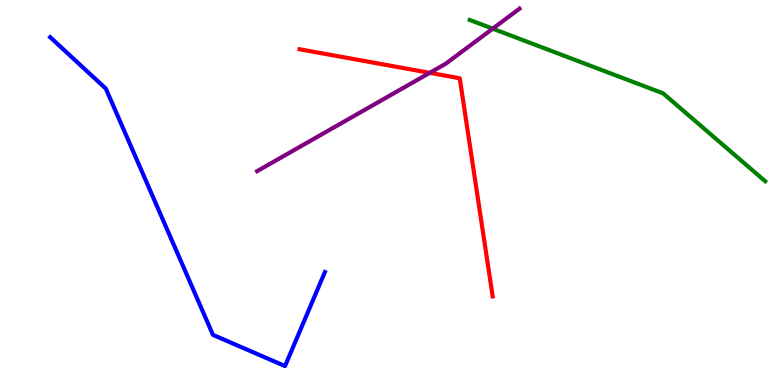[{'lines': ['blue', 'red'], 'intersections': []}, {'lines': ['green', 'red'], 'intersections': []}, {'lines': ['purple', 'red'], 'intersections': [{'x': 5.54, 'y': 8.11}]}, {'lines': ['blue', 'green'], 'intersections': []}, {'lines': ['blue', 'purple'], 'intersections': []}, {'lines': ['green', 'purple'], 'intersections': [{'x': 6.36, 'y': 9.26}]}]